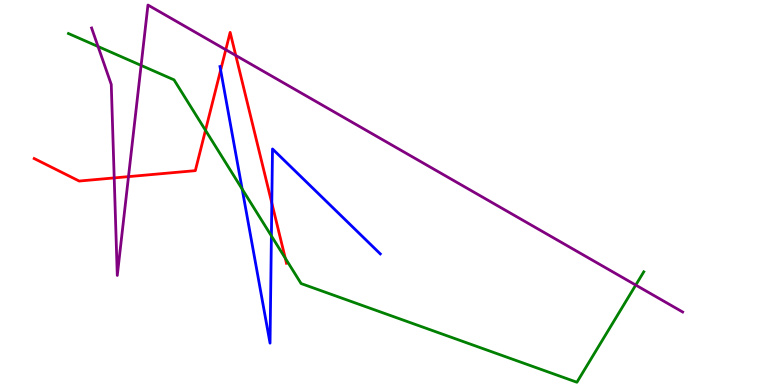[{'lines': ['blue', 'red'], 'intersections': [{'x': 2.85, 'y': 8.18}, {'x': 3.51, 'y': 4.73}]}, {'lines': ['green', 'red'], 'intersections': [{'x': 2.65, 'y': 6.62}, {'x': 3.68, 'y': 3.29}]}, {'lines': ['purple', 'red'], 'intersections': [{'x': 1.47, 'y': 5.38}, {'x': 1.66, 'y': 5.41}, {'x': 2.91, 'y': 8.71}, {'x': 3.04, 'y': 8.56}]}, {'lines': ['blue', 'green'], 'intersections': [{'x': 3.12, 'y': 5.09}, {'x': 3.5, 'y': 3.87}]}, {'lines': ['blue', 'purple'], 'intersections': []}, {'lines': ['green', 'purple'], 'intersections': [{'x': 1.27, 'y': 8.79}, {'x': 1.82, 'y': 8.3}, {'x': 8.2, 'y': 2.6}]}]